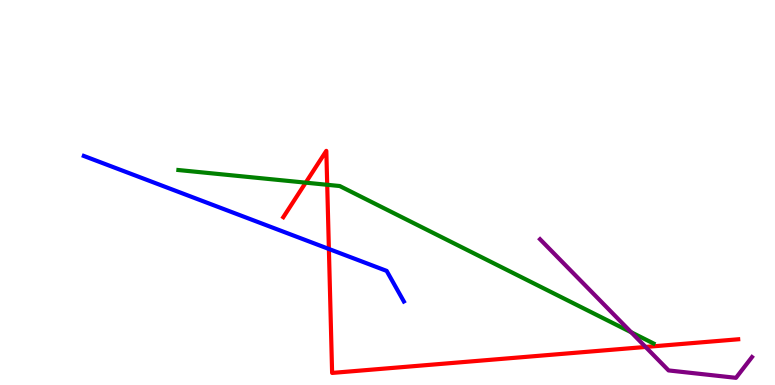[{'lines': ['blue', 'red'], 'intersections': [{'x': 4.24, 'y': 3.53}]}, {'lines': ['green', 'red'], 'intersections': [{'x': 3.94, 'y': 5.26}, {'x': 4.22, 'y': 5.2}]}, {'lines': ['purple', 'red'], 'intersections': [{'x': 8.33, 'y': 0.988}]}, {'lines': ['blue', 'green'], 'intersections': []}, {'lines': ['blue', 'purple'], 'intersections': []}, {'lines': ['green', 'purple'], 'intersections': [{'x': 8.14, 'y': 1.37}]}]